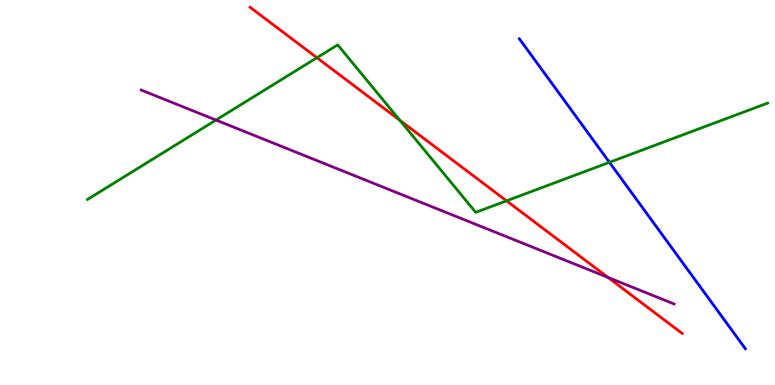[{'lines': ['blue', 'red'], 'intersections': []}, {'lines': ['green', 'red'], 'intersections': [{'x': 4.09, 'y': 8.5}, {'x': 5.16, 'y': 6.87}, {'x': 6.54, 'y': 4.78}]}, {'lines': ['purple', 'red'], 'intersections': [{'x': 7.85, 'y': 2.79}]}, {'lines': ['blue', 'green'], 'intersections': [{'x': 7.86, 'y': 5.78}]}, {'lines': ['blue', 'purple'], 'intersections': []}, {'lines': ['green', 'purple'], 'intersections': [{'x': 2.79, 'y': 6.88}]}]